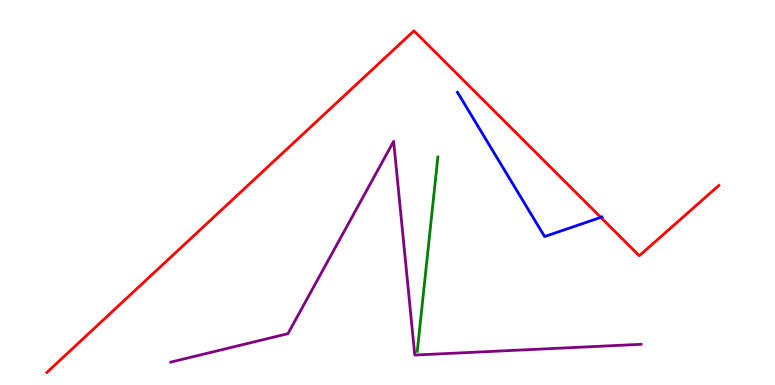[{'lines': ['blue', 'red'], 'intersections': [{'x': 7.75, 'y': 4.35}]}, {'lines': ['green', 'red'], 'intersections': []}, {'lines': ['purple', 'red'], 'intersections': []}, {'lines': ['blue', 'green'], 'intersections': []}, {'lines': ['blue', 'purple'], 'intersections': []}, {'lines': ['green', 'purple'], 'intersections': []}]